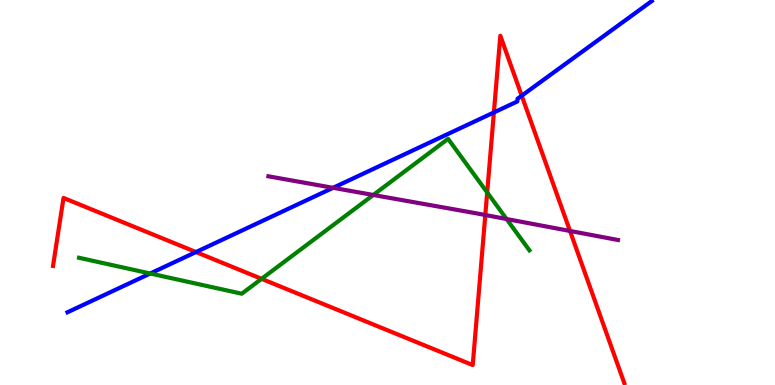[{'lines': ['blue', 'red'], 'intersections': [{'x': 2.53, 'y': 3.45}, {'x': 6.37, 'y': 7.08}, {'x': 6.73, 'y': 7.51}]}, {'lines': ['green', 'red'], 'intersections': [{'x': 3.38, 'y': 2.76}, {'x': 6.29, 'y': 5.0}]}, {'lines': ['purple', 'red'], 'intersections': [{'x': 6.26, 'y': 4.42}, {'x': 7.35, 'y': 4.0}]}, {'lines': ['blue', 'green'], 'intersections': [{'x': 1.94, 'y': 2.9}]}, {'lines': ['blue', 'purple'], 'intersections': [{'x': 4.3, 'y': 5.12}]}, {'lines': ['green', 'purple'], 'intersections': [{'x': 4.82, 'y': 4.94}, {'x': 6.54, 'y': 4.31}]}]